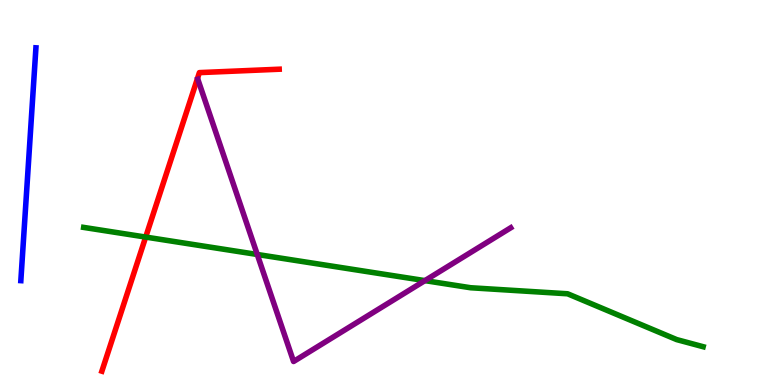[{'lines': ['blue', 'red'], 'intersections': []}, {'lines': ['green', 'red'], 'intersections': [{'x': 1.88, 'y': 3.84}]}, {'lines': ['purple', 'red'], 'intersections': []}, {'lines': ['blue', 'green'], 'intersections': []}, {'lines': ['blue', 'purple'], 'intersections': []}, {'lines': ['green', 'purple'], 'intersections': [{'x': 3.32, 'y': 3.39}, {'x': 5.48, 'y': 2.71}]}]